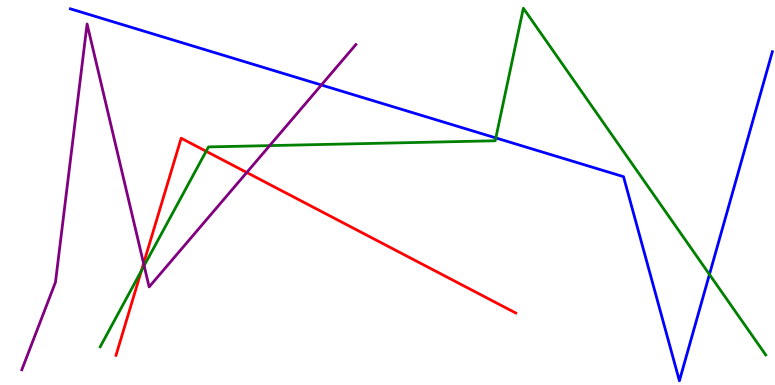[{'lines': ['blue', 'red'], 'intersections': []}, {'lines': ['green', 'red'], 'intersections': [{'x': 1.82, 'y': 2.97}, {'x': 2.66, 'y': 6.07}]}, {'lines': ['purple', 'red'], 'intersections': [{'x': 1.85, 'y': 3.16}, {'x': 3.18, 'y': 5.52}]}, {'lines': ['blue', 'green'], 'intersections': [{'x': 6.4, 'y': 6.42}, {'x': 9.15, 'y': 2.87}]}, {'lines': ['blue', 'purple'], 'intersections': [{'x': 4.15, 'y': 7.79}]}, {'lines': ['green', 'purple'], 'intersections': [{'x': 1.86, 'y': 3.1}, {'x': 3.48, 'y': 6.22}]}]